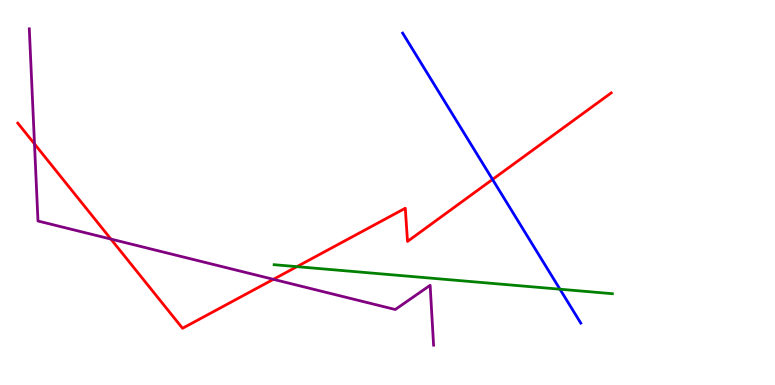[{'lines': ['blue', 'red'], 'intersections': [{'x': 6.36, 'y': 5.34}]}, {'lines': ['green', 'red'], 'intersections': [{'x': 3.83, 'y': 3.07}]}, {'lines': ['purple', 'red'], 'intersections': [{'x': 0.445, 'y': 6.26}, {'x': 1.43, 'y': 3.79}, {'x': 3.53, 'y': 2.74}]}, {'lines': ['blue', 'green'], 'intersections': [{'x': 7.23, 'y': 2.49}]}, {'lines': ['blue', 'purple'], 'intersections': []}, {'lines': ['green', 'purple'], 'intersections': []}]